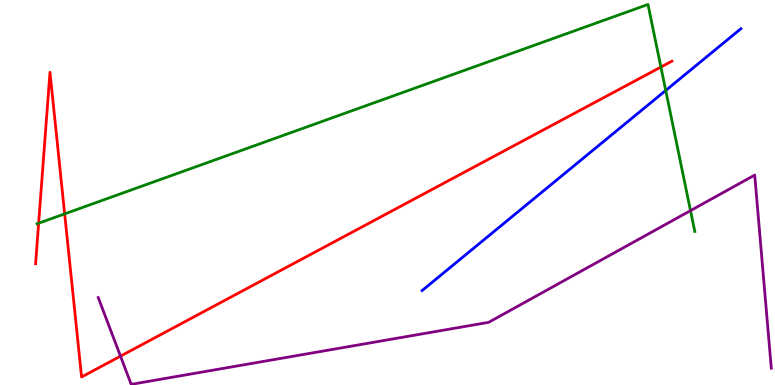[{'lines': ['blue', 'red'], 'intersections': []}, {'lines': ['green', 'red'], 'intersections': [{'x': 0.499, 'y': 4.2}, {'x': 0.834, 'y': 4.45}, {'x': 8.53, 'y': 8.26}]}, {'lines': ['purple', 'red'], 'intersections': [{'x': 1.55, 'y': 0.749}]}, {'lines': ['blue', 'green'], 'intersections': [{'x': 8.59, 'y': 7.65}]}, {'lines': ['blue', 'purple'], 'intersections': []}, {'lines': ['green', 'purple'], 'intersections': [{'x': 8.91, 'y': 4.53}]}]